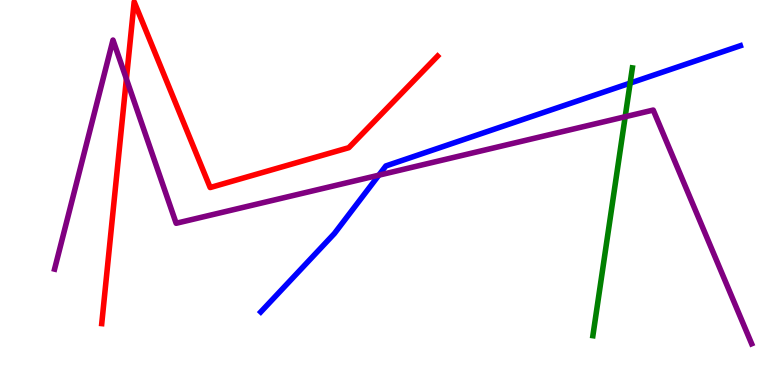[{'lines': ['blue', 'red'], 'intersections': []}, {'lines': ['green', 'red'], 'intersections': []}, {'lines': ['purple', 'red'], 'intersections': [{'x': 1.63, 'y': 7.95}]}, {'lines': ['blue', 'green'], 'intersections': [{'x': 8.13, 'y': 7.84}]}, {'lines': ['blue', 'purple'], 'intersections': [{'x': 4.89, 'y': 5.45}]}, {'lines': ['green', 'purple'], 'intersections': [{'x': 8.07, 'y': 6.97}]}]